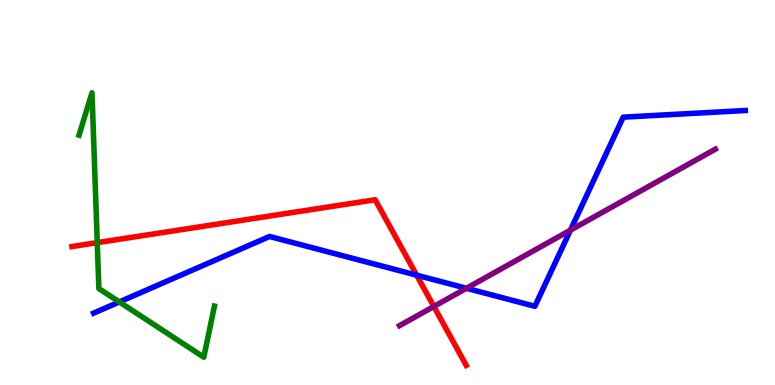[{'lines': ['blue', 'red'], 'intersections': [{'x': 5.38, 'y': 2.85}]}, {'lines': ['green', 'red'], 'intersections': [{'x': 1.26, 'y': 3.7}]}, {'lines': ['purple', 'red'], 'intersections': [{'x': 5.6, 'y': 2.04}]}, {'lines': ['blue', 'green'], 'intersections': [{'x': 1.54, 'y': 2.16}]}, {'lines': ['blue', 'purple'], 'intersections': [{'x': 6.02, 'y': 2.51}, {'x': 7.36, 'y': 4.02}]}, {'lines': ['green', 'purple'], 'intersections': []}]